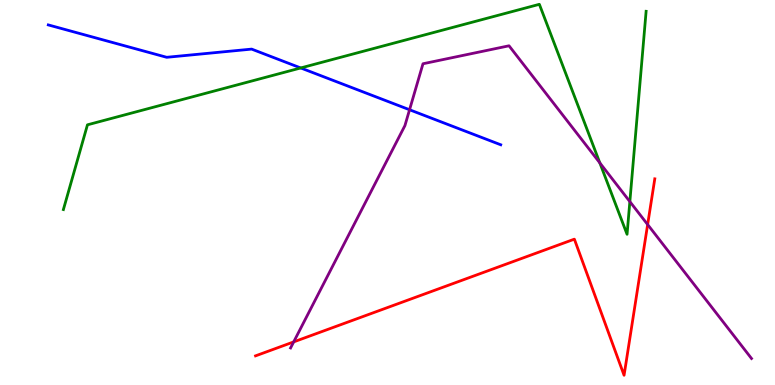[{'lines': ['blue', 'red'], 'intersections': []}, {'lines': ['green', 'red'], 'intersections': []}, {'lines': ['purple', 'red'], 'intersections': [{'x': 3.79, 'y': 1.12}, {'x': 8.36, 'y': 4.17}]}, {'lines': ['blue', 'green'], 'intersections': [{'x': 3.88, 'y': 8.24}]}, {'lines': ['blue', 'purple'], 'intersections': [{'x': 5.28, 'y': 7.15}]}, {'lines': ['green', 'purple'], 'intersections': [{'x': 7.74, 'y': 5.77}, {'x': 8.13, 'y': 4.76}]}]